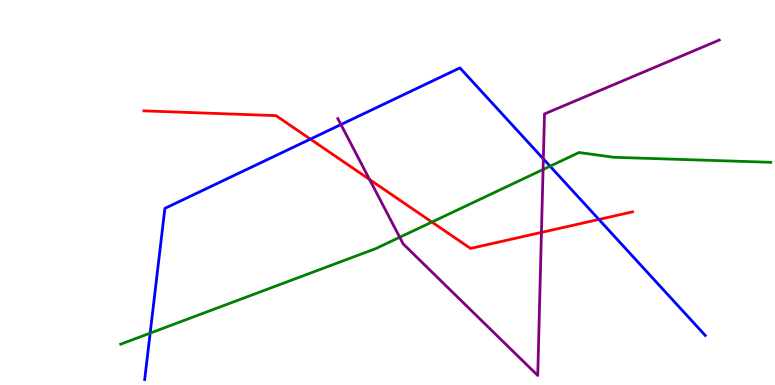[{'lines': ['blue', 'red'], 'intersections': [{'x': 4.0, 'y': 6.39}, {'x': 7.73, 'y': 4.3}]}, {'lines': ['green', 'red'], 'intersections': [{'x': 5.57, 'y': 4.23}]}, {'lines': ['purple', 'red'], 'intersections': [{'x': 4.77, 'y': 5.34}, {'x': 6.99, 'y': 3.96}]}, {'lines': ['blue', 'green'], 'intersections': [{'x': 1.94, 'y': 1.35}, {'x': 7.1, 'y': 5.68}]}, {'lines': ['blue', 'purple'], 'intersections': [{'x': 4.4, 'y': 6.76}, {'x': 7.01, 'y': 5.87}]}, {'lines': ['green', 'purple'], 'intersections': [{'x': 5.16, 'y': 3.84}, {'x': 7.01, 'y': 5.6}]}]